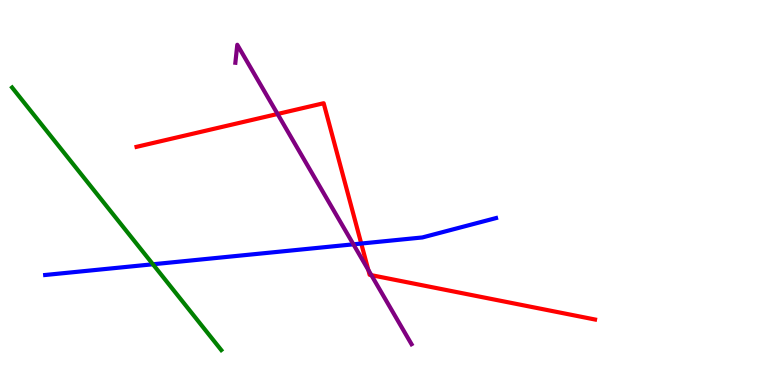[{'lines': ['blue', 'red'], 'intersections': [{'x': 4.66, 'y': 3.67}]}, {'lines': ['green', 'red'], 'intersections': []}, {'lines': ['purple', 'red'], 'intersections': [{'x': 3.58, 'y': 7.04}, {'x': 4.75, 'y': 2.99}, {'x': 4.79, 'y': 2.85}]}, {'lines': ['blue', 'green'], 'intersections': [{'x': 1.97, 'y': 3.14}]}, {'lines': ['blue', 'purple'], 'intersections': [{'x': 4.56, 'y': 3.65}]}, {'lines': ['green', 'purple'], 'intersections': []}]